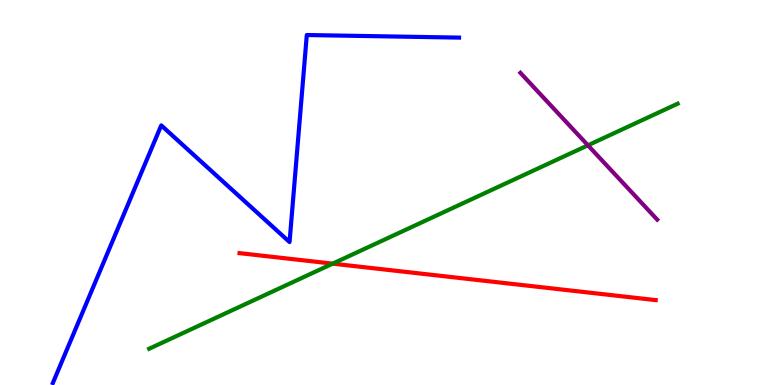[{'lines': ['blue', 'red'], 'intersections': []}, {'lines': ['green', 'red'], 'intersections': [{'x': 4.29, 'y': 3.15}]}, {'lines': ['purple', 'red'], 'intersections': []}, {'lines': ['blue', 'green'], 'intersections': []}, {'lines': ['blue', 'purple'], 'intersections': []}, {'lines': ['green', 'purple'], 'intersections': [{'x': 7.59, 'y': 6.23}]}]